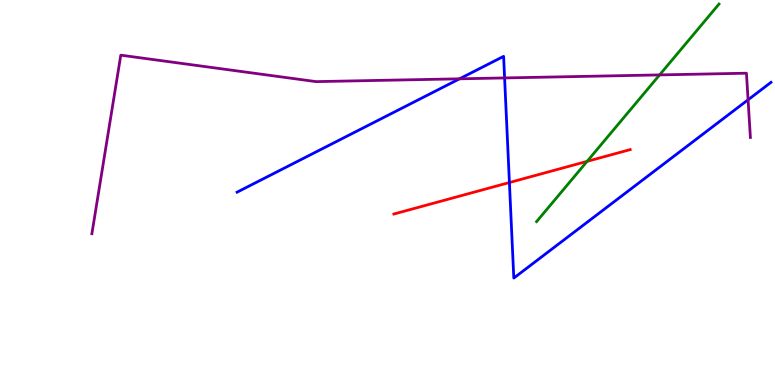[{'lines': ['blue', 'red'], 'intersections': [{'x': 6.57, 'y': 5.26}]}, {'lines': ['green', 'red'], 'intersections': [{'x': 7.58, 'y': 5.81}]}, {'lines': ['purple', 'red'], 'intersections': []}, {'lines': ['blue', 'green'], 'intersections': []}, {'lines': ['blue', 'purple'], 'intersections': [{'x': 5.93, 'y': 7.95}, {'x': 6.51, 'y': 7.98}, {'x': 9.65, 'y': 7.41}]}, {'lines': ['green', 'purple'], 'intersections': [{'x': 8.51, 'y': 8.05}]}]